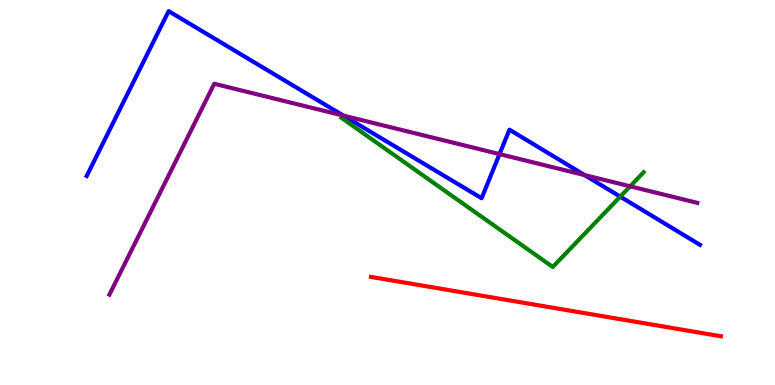[{'lines': ['blue', 'red'], 'intersections': []}, {'lines': ['green', 'red'], 'intersections': []}, {'lines': ['purple', 'red'], 'intersections': []}, {'lines': ['blue', 'green'], 'intersections': [{'x': 8.0, 'y': 4.89}]}, {'lines': ['blue', 'purple'], 'intersections': [{'x': 4.43, 'y': 7.0}, {'x': 6.45, 'y': 6.0}, {'x': 7.54, 'y': 5.45}]}, {'lines': ['green', 'purple'], 'intersections': [{'x': 8.13, 'y': 5.16}]}]